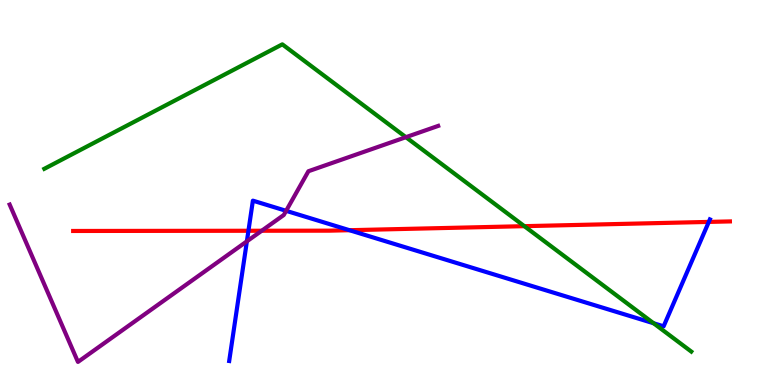[{'lines': ['blue', 'red'], 'intersections': [{'x': 3.21, 'y': 4.01}, {'x': 4.51, 'y': 4.02}, {'x': 9.15, 'y': 4.24}]}, {'lines': ['green', 'red'], 'intersections': [{'x': 6.77, 'y': 4.13}]}, {'lines': ['purple', 'red'], 'intersections': [{'x': 3.38, 'y': 4.01}]}, {'lines': ['blue', 'green'], 'intersections': [{'x': 8.43, 'y': 1.6}]}, {'lines': ['blue', 'purple'], 'intersections': [{'x': 3.19, 'y': 3.73}, {'x': 3.69, 'y': 4.52}]}, {'lines': ['green', 'purple'], 'intersections': [{'x': 5.24, 'y': 6.44}]}]